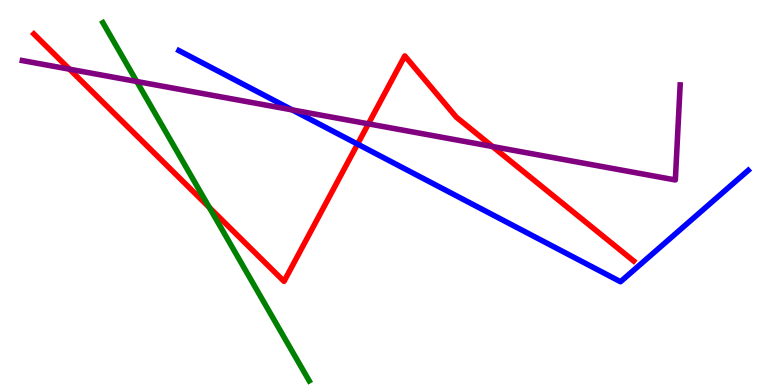[{'lines': ['blue', 'red'], 'intersections': [{'x': 4.61, 'y': 6.26}]}, {'lines': ['green', 'red'], 'intersections': [{'x': 2.7, 'y': 4.61}]}, {'lines': ['purple', 'red'], 'intersections': [{'x': 0.897, 'y': 8.2}, {'x': 4.75, 'y': 6.78}, {'x': 6.36, 'y': 6.19}]}, {'lines': ['blue', 'green'], 'intersections': []}, {'lines': ['blue', 'purple'], 'intersections': [{'x': 3.77, 'y': 7.14}]}, {'lines': ['green', 'purple'], 'intersections': [{'x': 1.76, 'y': 7.88}]}]